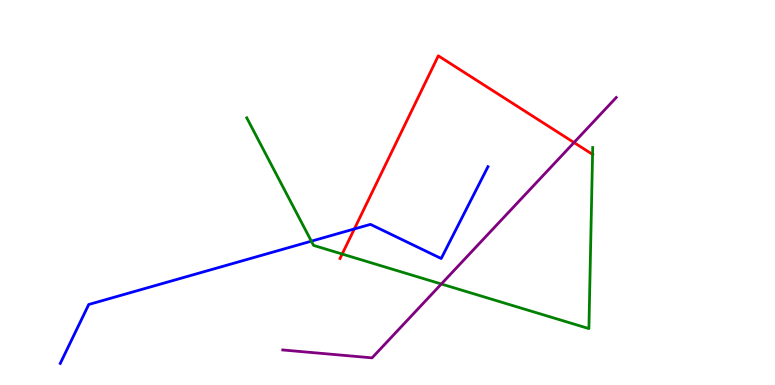[{'lines': ['blue', 'red'], 'intersections': [{'x': 4.57, 'y': 4.05}]}, {'lines': ['green', 'red'], 'intersections': [{'x': 4.42, 'y': 3.4}, {'x': 7.65, 'y': 5.99}]}, {'lines': ['purple', 'red'], 'intersections': [{'x': 7.41, 'y': 6.3}]}, {'lines': ['blue', 'green'], 'intersections': [{'x': 4.02, 'y': 3.74}]}, {'lines': ['blue', 'purple'], 'intersections': []}, {'lines': ['green', 'purple'], 'intersections': [{'x': 5.69, 'y': 2.62}]}]